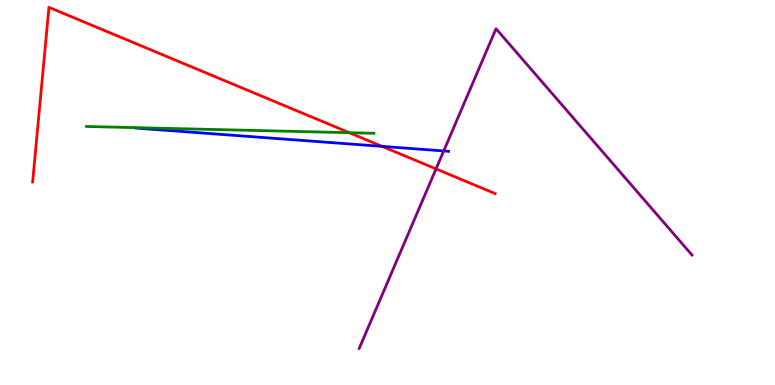[{'lines': ['blue', 'red'], 'intersections': [{'x': 4.93, 'y': 6.2}]}, {'lines': ['green', 'red'], 'intersections': [{'x': 4.51, 'y': 6.55}]}, {'lines': ['purple', 'red'], 'intersections': [{'x': 5.63, 'y': 5.61}]}, {'lines': ['blue', 'green'], 'intersections': []}, {'lines': ['blue', 'purple'], 'intersections': [{'x': 5.73, 'y': 6.08}]}, {'lines': ['green', 'purple'], 'intersections': []}]